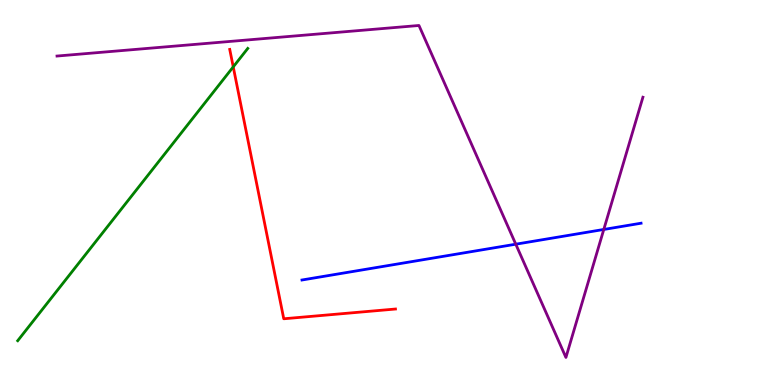[{'lines': ['blue', 'red'], 'intersections': []}, {'lines': ['green', 'red'], 'intersections': [{'x': 3.01, 'y': 8.26}]}, {'lines': ['purple', 'red'], 'intersections': []}, {'lines': ['blue', 'green'], 'intersections': []}, {'lines': ['blue', 'purple'], 'intersections': [{'x': 6.66, 'y': 3.66}, {'x': 7.79, 'y': 4.04}]}, {'lines': ['green', 'purple'], 'intersections': []}]